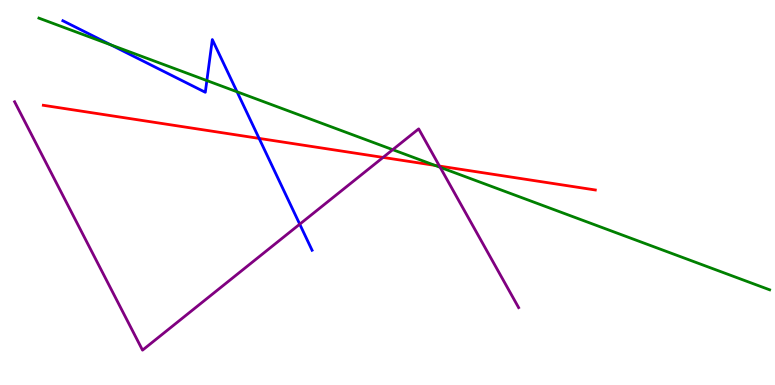[{'lines': ['blue', 'red'], 'intersections': [{'x': 3.34, 'y': 6.41}]}, {'lines': ['green', 'red'], 'intersections': [{'x': 5.61, 'y': 5.7}]}, {'lines': ['purple', 'red'], 'intersections': [{'x': 4.94, 'y': 5.91}, {'x': 5.67, 'y': 5.69}]}, {'lines': ['blue', 'green'], 'intersections': [{'x': 1.43, 'y': 8.83}, {'x': 2.67, 'y': 7.91}, {'x': 3.06, 'y': 7.62}]}, {'lines': ['blue', 'purple'], 'intersections': [{'x': 3.87, 'y': 4.18}]}, {'lines': ['green', 'purple'], 'intersections': [{'x': 5.07, 'y': 6.11}, {'x': 5.68, 'y': 5.65}]}]